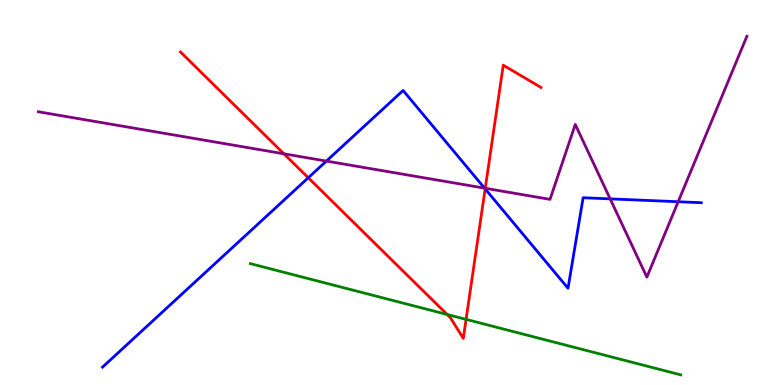[{'lines': ['blue', 'red'], 'intersections': [{'x': 3.98, 'y': 5.38}, {'x': 6.26, 'y': 5.09}]}, {'lines': ['green', 'red'], 'intersections': [{'x': 5.77, 'y': 1.83}, {'x': 6.01, 'y': 1.7}]}, {'lines': ['purple', 'red'], 'intersections': [{'x': 3.66, 'y': 6.01}, {'x': 6.26, 'y': 5.11}]}, {'lines': ['blue', 'green'], 'intersections': []}, {'lines': ['blue', 'purple'], 'intersections': [{'x': 4.21, 'y': 5.82}, {'x': 6.25, 'y': 5.11}, {'x': 7.87, 'y': 4.83}, {'x': 8.75, 'y': 4.76}]}, {'lines': ['green', 'purple'], 'intersections': []}]